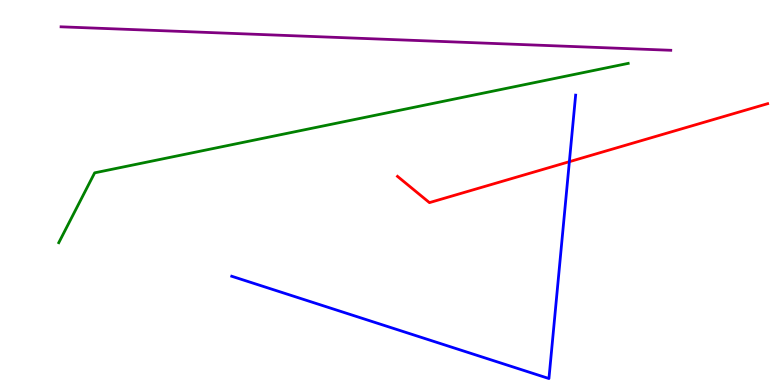[{'lines': ['blue', 'red'], 'intersections': [{'x': 7.35, 'y': 5.8}]}, {'lines': ['green', 'red'], 'intersections': []}, {'lines': ['purple', 'red'], 'intersections': []}, {'lines': ['blue', 'green'], 'intersections': []}, {'lines': ['blue', 'purple'], 'intersections': []}, {'lines': ['green', 'purple'], 'intersections': []}]